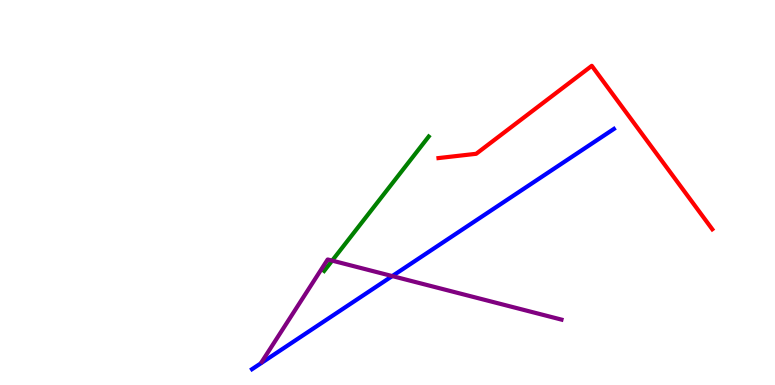[{'lines': ['blue', 'red'], 'intersections': []}, {'lines': ['green', 'red'], 'intersections': []}, {'lines': ['purple', 'red'], 'intersections': []}, {'lines': ['blue', 'green'], 'intersections': []}, {'lines': ['blue', 'purple'], 'intersections': [{'x': 5.06, 'y': 2.83}]}, {'lines': ['green', 'purple'], 'intersections': [{'x': 4.29, 'y': 3.23}]}]